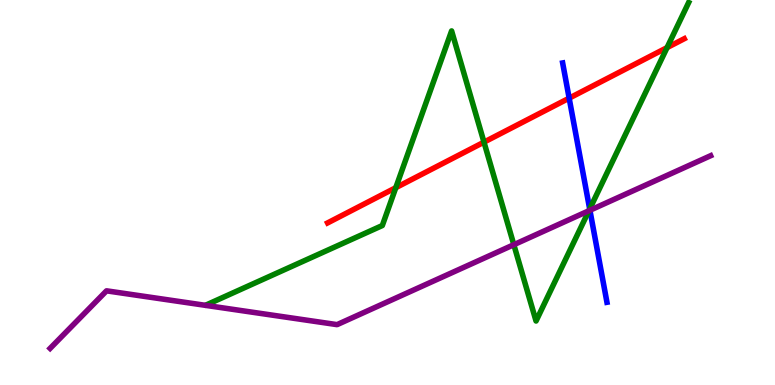[{'lines': ['blue', 'red'], 'intersections': [{'x': 7.34, 'y': 7.45}]}, {'lines': ['green', 'red'], 'intersections': [{'x': 5.11, 'y': 5.12}, {'x': 6.24, 'y': 6.31}, {'x': 8.61, 'y': 8.76}]}, {'lines': ['purple', 'red'], 'intersections': []}, {'lines': ['blue', 'green'], 'intersections': [{'x': 7.61, 'y': 4.57}]}, {'lines': ['blue', 'purple'], 'intersections': [{'x': 7.61, 'y': 4.54}]}, {'lines': ['green', 'purple'], 'intersections': [{'x': 6.63, 'y': 3.64}, {'x': 7.6, 'y': 4.53}]}]